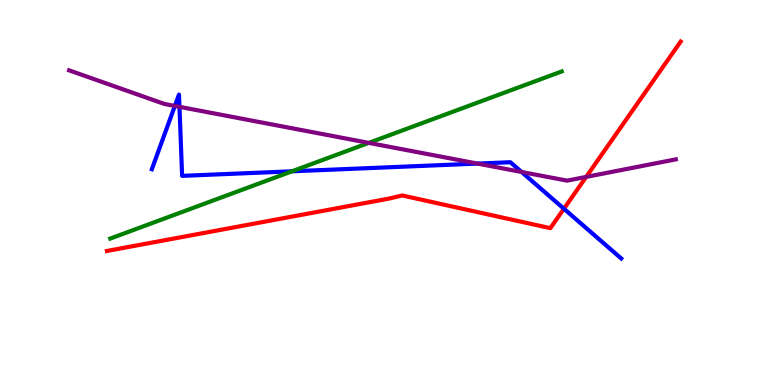[{'lines': ['blue', 'red'], 'intersections': [{'x': 7.28, 'y': 4.58}]}, {'lines': ['green', 'red'], 'intersections': []}, {'lines': ['purple', 'red'], 'intersections': [{'x': 7.56, 'y': 5.4}]}, {'lines': ['blue', 'green'], 'intersections': [{'x': 3.77, 'y': 5.55}]}, {'lines': ['blue', 'purple'], 'intersections': [{'x': 2.26, 'y': 7.25}, {'x': 2.32, 'y': 7.23}, {'x': 6.16, 'y': 5.75}, {'x': 6.73, 'y': 5.53}]}, {'lines': ['green', 'purple'], 'intersections': [{'x': 4.76, 'y': 6.29}]}]